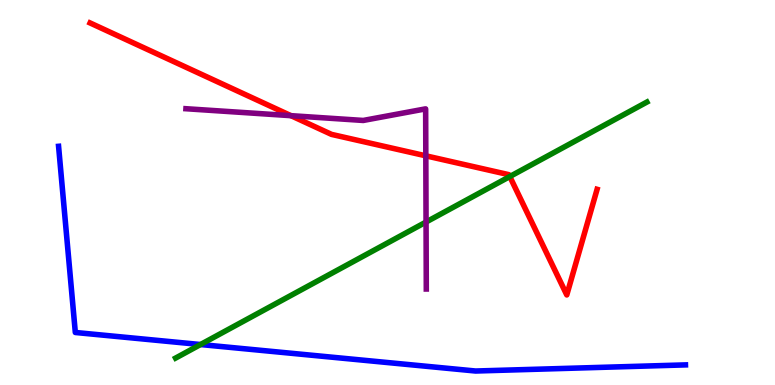[{'lines': ['blue', 'red'], 'intersections': []}, {'lines': ['green', 'red'], 'intersections': [{'x': 6.58, 'y': 5.41}]}, {'lines': ['purple', 'red'], 'intersections': [{'x': 3.75, 'y': 7.0}, {'x': 5.49, 'y': 5.95}]}, {'lines': ['blue', 'green'], 'intersections': [{'x': 2.59, 'y': 1.05}]}, {'lines': ['blue', 'purple'], 'intersections': []}, {'lines': ['green', 'purple'], 'intersections': [{'x': 5.5, 'y': 4.23}]}]